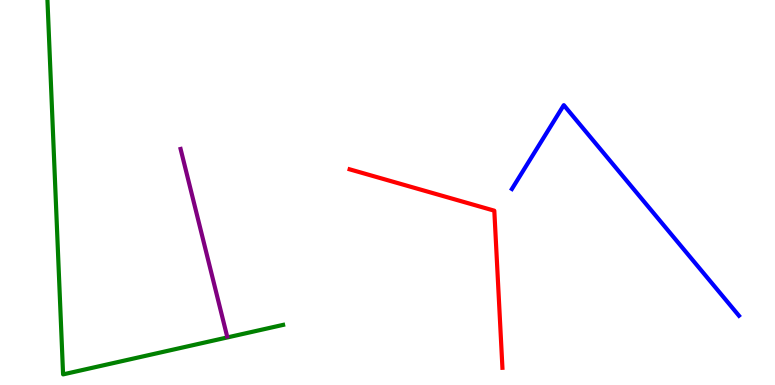[{'lines': ['blue', 'red'], 'intersections': []}, {'lines': ['green', 'red'], 'intersections': []}, {'lines': ['purple', 'red'], 'intersections': []}, {'lines': ['blue', 'green'], 'intersections': []}, {'lines': ['blue', 'purple'], 'intersections': []}, {'lines': ['green', 'purple'], 'intersections': []}]